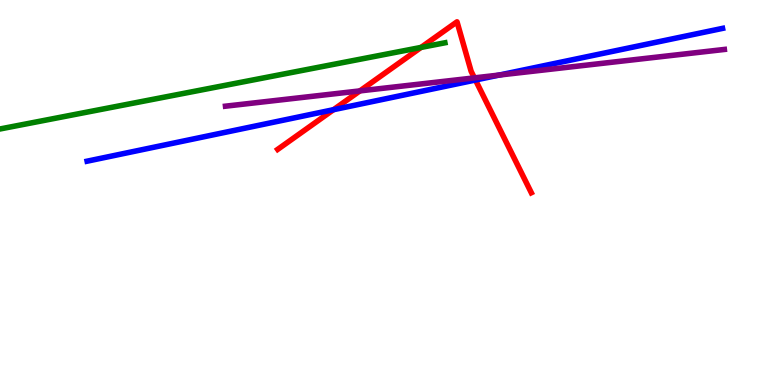[{'lines': ['blue', 'red'], 'intersections': [{'x': 4.3, 'y': 7.15}, {'x': 6.13, 'y': 7.92}]}, {'lines': ['green', 'red'], 'intersections': [{'x': 5.43, 'y': 8.77}]}, {'lines': ['purple', 'red'], 'intersections': [{'x': 4.64, 'y': 7.64}, {'x': 6.12, 'y': 7.98}]}, {'lines': ['blue', 'green'], 'intersections': []}, {'lines': ['blue', 'purple'], 'intersections': [{'x': 6.44, 'y': 8.05}]}, {'lines': ['green', 'purple'], 'intersections': []}]